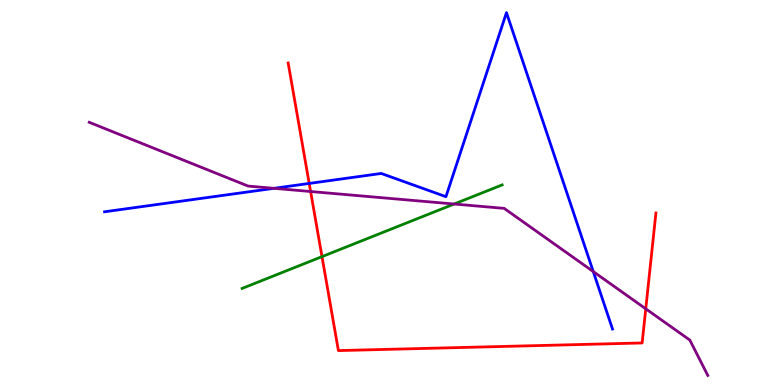[{'lines': ['blue', 'red'], 'intersections': [{'x': 3.99, 'y': 5.24}]}, {'lines': ['green', 'red'], 'intersections': [{'x': 4.15, 'y': 3.33}]}, {'lines': ['purple', 'red'], 'intersections': [{'x': 4.01, 'y': 5.03}, {'x': 8.33, 'y': 1.98}]}, {'lines': ['blue', 'green'], 'intersections': []}, {'lines': ['blue', 'purple'], 'intersections': [{'x': 3.53, 'y': 5.11}, {'x': 7.65, 'y': 2.95}]}, {'lines': ['green', 'purple'], 'intersections': [{'x': 5.86, 'y': 4.7}]}]